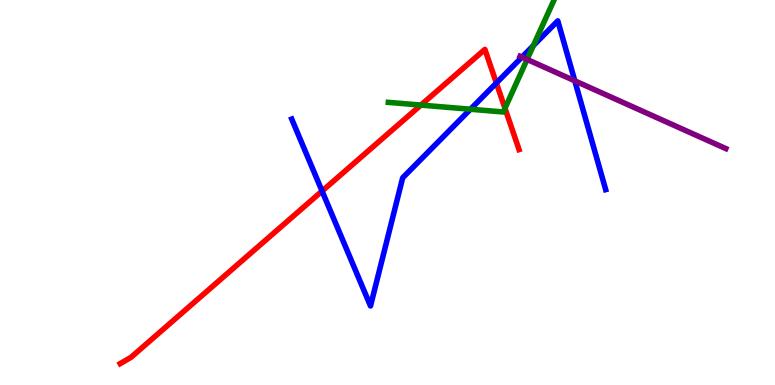[{'lines': ['blue', 'red'], 'intersections': [{'x': 4.16, 'y': 5.04}, {'x': 6.4, 'y': 7.84}]}, {'lines': ['green', 'red'], 'intersections': [{'x': 5.43, 'y': 7.27}, {'x': 6.52, 'y': 7.19}]}, {'lines': ['purple', 'red'], 'intersections': []}, {'lines': ['blue', 'green'], 'intersections': [{'x': 6.07, 'y': 7.16}, {'x': 6.88, 'y': 8.82}]}, {'lines': ['blue', 'purple'], 'intersections': [{'x': 6.73, 'y': 8.52}, {'x': 7.42, 'y': 7.9}]}, {'lines': ['green', 'purple'], 'intersections': [{'x': 6.8, 'y': 8.46}]}]